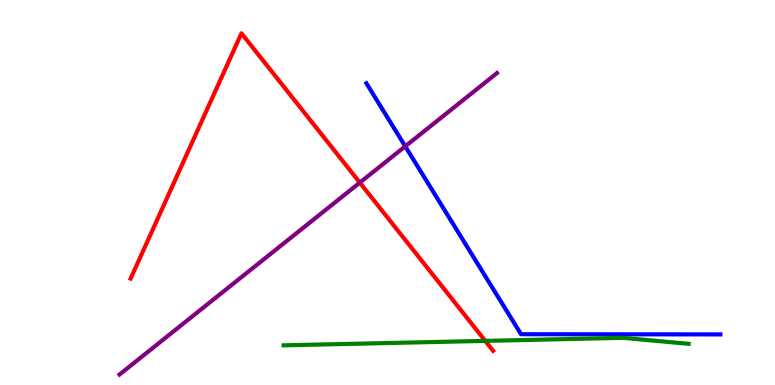[{'lines': ['blue', 'red'], 'intersections': []}, {'lines': ['green', 'red'], 'intersections': [{'x': 6.26, 'y': 1.15}]}, {'lines': ['purple', 'red'], 'intersections': [{'x': 4.64, 'y': 5.26}]}, {'lines': ['blue', 'green'], 'intersections': []}, {'lines': ['blue', 'purple'], 'intersections': [{'x': 5.23, 'y': 6.2}]}, {'lines': ['green', 'purple'], 'intersections': []}]